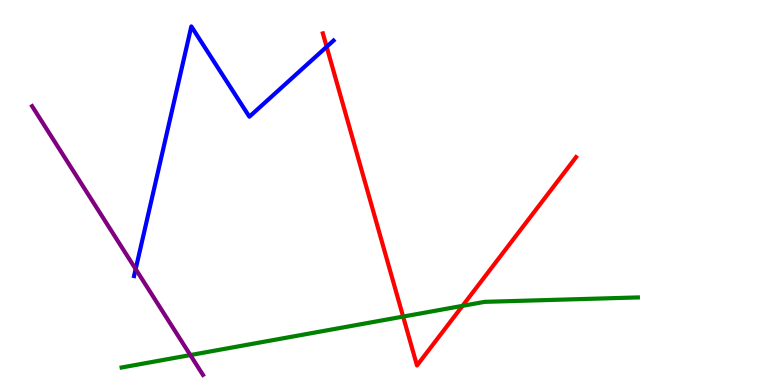[{'lines': ['blue', 'red'], 'intersections': [{'x': 4.21, 'y': 8.78}]}, {'lines': ['green', 'red'], 'intersections': [{'x': 5.2, 'y': 1.78}, {'x': 5.97, 'y': 2.06}]}, {'lines': ['purple', 'red'], 'intersections': []}, {'lines': ['blue', 'green'], 'intersections': []}, {'lines': ['blue', 'purple'], 'intersections': [{'x': 1.75, 'y': 3.01}]}, {'lines': ['green', 'purple'], 'intersections': [{'x': 2.46, 'y': 0.778}]}]